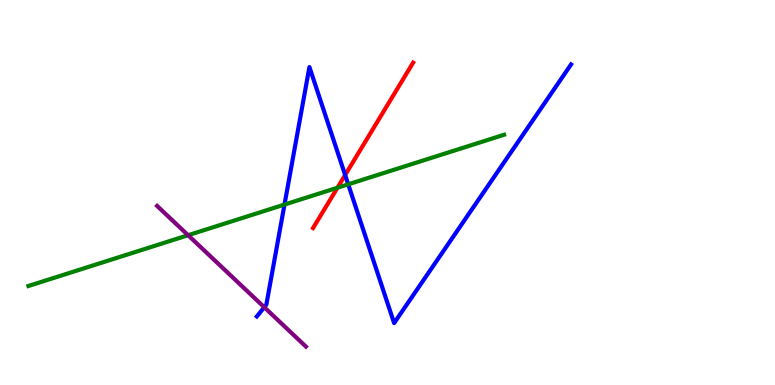[{'lines': ['blue', 'red'], 'intersections': [{'x': 4.45, 'y': 5.45}]}, {'lines': ['green', 'red'], 'intersections': [{'x': 4.35, 'y': 5.12}]}, {'lines': ['purple', 'red'], 'intersections': []}, {'lines': ['blue', 'green'], 'intersections': [{'x': 3.67, 'y': 4.69}, {'x': 4.49, 'y': 5.21}]}, {'lines': ['blue', 'purple'], 'intersections': [{'x': 3.41, 'y': 2.02}]}, {'lines': ['green', 'purple'], 'intersections': [{'x': 2.43, 'y': 3.89}]}]